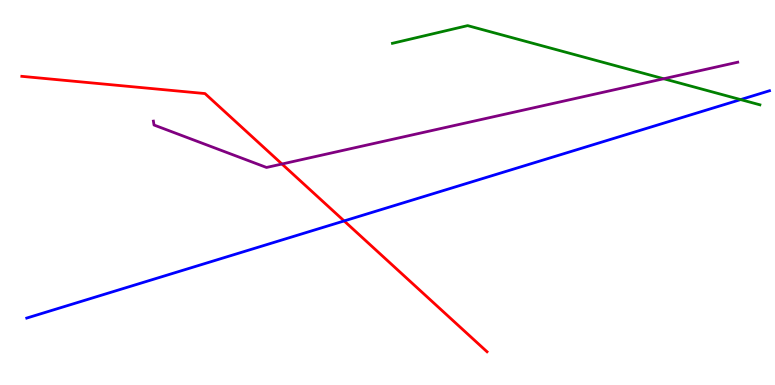[{'lines': ['blue', 'red'], 'intersections': [{'x': 4.44, 'y': 4.26}]}, {'lines': ['green', 'red'], 'intersections': []}, {'lines': ['purple', 'red'], 'intersections': [{'x': 3.64, 'y': 5.74}]}, {'lines': ['blue', 'green'], 'intersections': [{'x': 9.56, 'y': 7.41}]}, {'lines': ['blue', 'purple'], 'intersections': []}, {'lines': ['green', 'purple'], 'intersections': [{'x': 8.56, 'y': 7.95}]}]